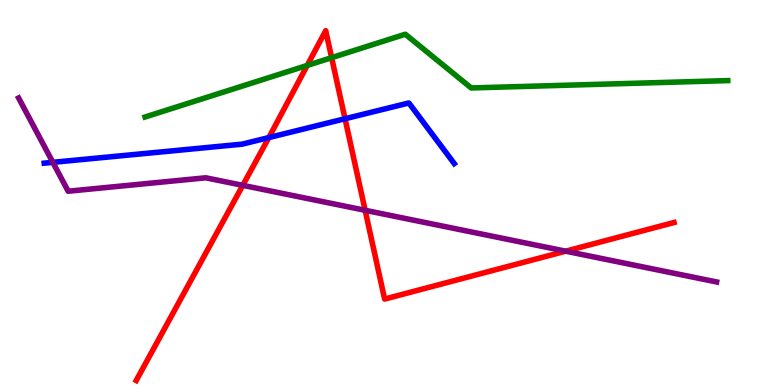[{'lines': ['blue', 'red'], 'intersections': [{'x': 3.47, 'y': 6.43}, {'x': 4.45, 'y': 6.92}]}, {'lines': ['green', 'red'], 'intersections': [{'x': 3.96, 'y': 8.3}, {'x': 4.28, 'y': 8.5}]}, {'lines': ['purple', 'red'], 'intersections': [{'x': 3.13, 'y': 5.19}, {'x': 4.71, 'y': 4.54}, {'x': 7.3, 'y': 3.48}]}, {'lines': ['blue', 'green'], 'intersections': []}, {'lines': ['blue', 'purple'], 'intersections': [{'x': 0.682, 'y': 5.78}]}, {'lines': ['green', 'purple'], 'intersections': []}]